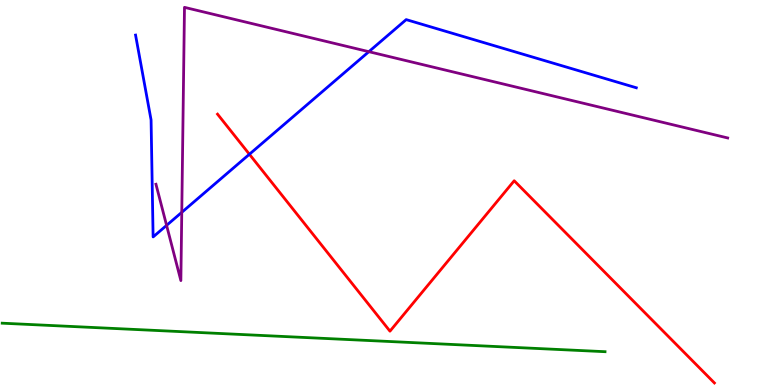[{'lines': ['blue', 'red'], 'intersections': [{'x': 3.22, 'y': 5.99}]}, {'lines': ['green', 'red'], 'intersections': []}, {'lines': ['purple', 'red'], 'intersections': []}, {'lines': ['blue', 'green'], 'intersections': []}, {'lines': ['blue', 'purple'], 'intersections': [{'x': 2.15, 'y': 4.15}, {'x': 2.35, 'y': 4.48}, {'x': 4.76, 'y': 8.66}]}, {'lines': ['green', 'purple'], 'intersections': []}]